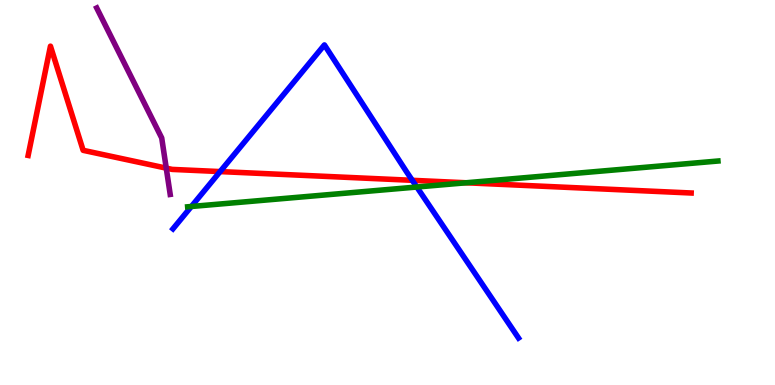[{'lines': ['blue', 'red'], 'intersections': [{'x': 2.84, 'y': 5.54}, {'x': 5.32, 'y': 5.32}]}, {'lines': ['green', 'red'], 'intersections': [{'x': 6.01, 'y': 5.25}]}, {'lines': ['purple', 'red'], 'intersections': [{'x': 2.15, 'y': 5.63}]}, {'lines': ['blue', 'green'], 'intersections': [{'x': 2.47, 'y': 4.64}, {'x': 5.38, 'y': 5.14}]}, {'lines': ['blue', 'purple'], 'intersections': []}, {'lines': ['green', 'purple'], 'intersections': []}]